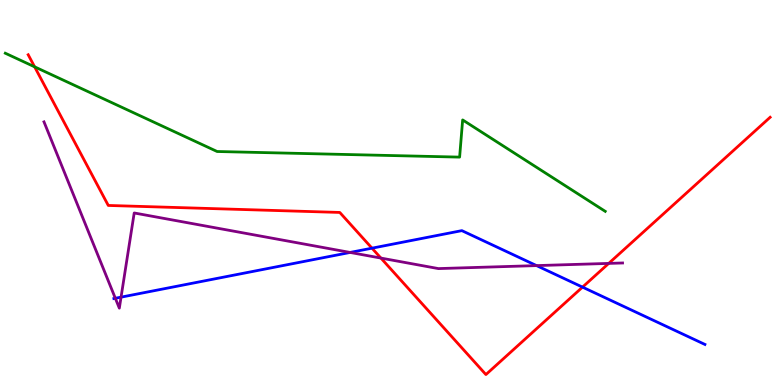[{'lines': ['blue', 'red'], 'intersections': [{'x': 4.8, 'y': 3.55}, {'x': 7.52, 'y': 2.54}]}, {'lines': ['green', 'red'], 'intersections': [{'x': 0.447, 'y': 8.26}]}, {'lines': ['purple', 'red'], 'intersections': [{'x': 4.91, 'y': 3.3}, {'x': 7.85, 'y': 3.16}]}, {'lines': ['blue', 'green'], 'intersections': []}, {'lines': ['blue', 'purple'], 'intersections': [{'x': 1.49, 'y': 2.25}, {'x': 1.56, 'y': 2.28}, {'x': 4.52, 'y': 3.44}, {'x': 6.92, 'y': 3.1}]}, {'lines': ['green', 'purple'], 'intersections': []}]